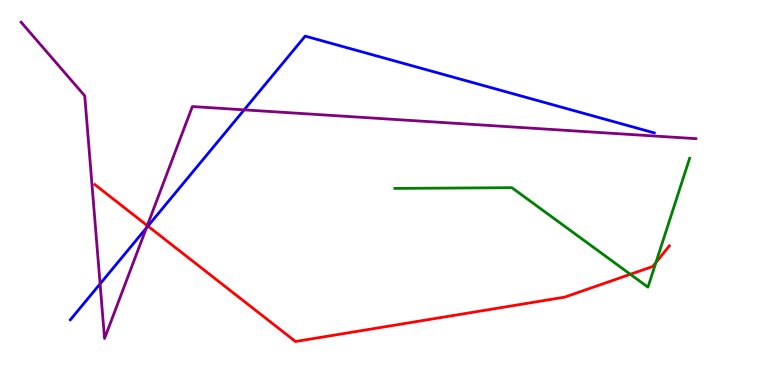[{'lines': ['blue', 'red'], 'intersections': [{'x': 1.91, 'y': 4.13}]}, {'lines': ['green', 'red'], 'intersections': [{'x': 8.13, 'y': 2.88}, {'x': 8.46, 'y': 3.18}]}, {'lines': ['purple', 'red'], 'intersections': [{'x': 1.9, 'y': 4.14}]}, {'lines': ['blue', 'green'], 'intersections': []}, {'lines': ['blue', 'purple'], 'intersections': [{'x': 1.29, 'y': 2.63}, {'x': 1.89, 'y': 4.08}, {'x': 3.15, 'y': 7.15}]}, {'lines': ['green', 'purple'], 'intersections': []}]